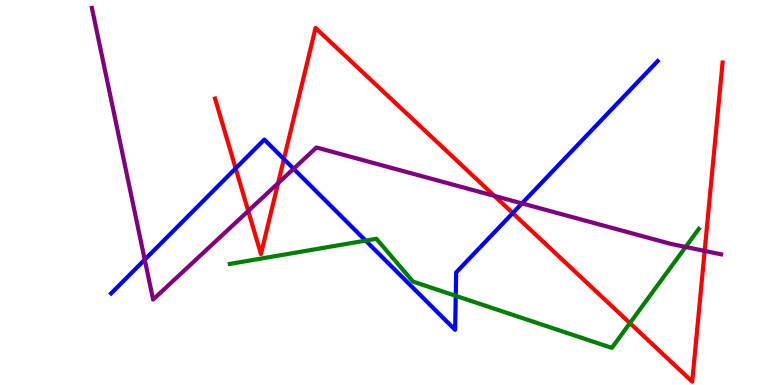[{'lines': ['blue', 'red'], 'intersections': [{'x': 3.04, 'y': 5.63}, {'x': 3.66, 'y': 5.87}, {'x': 6.62, 'y': 4.47}]}, {'lines': ['green', 'red'], 'intersections': [{'x': 8.13, 'y': 1.61}]}, {'lines': ['purple', 'red'], 'intersections': [{'x': 3.2, 'y': 4.52}, {'x': 3.59, 'y': 5.24}, {'x': 6.38, 'y': 4.91}, {'x': 9.09, 'y': 3.48}]}, {'lines': ['blue', 'green'], 'intersections': [{'x': 4.72, 'y': 3.75}, {'x': 5.88, 'y': 2.32}]}, {'lines': ['blue', 'purple'], 'intersections': [{'x': 1.87, 'y': 3.26}, {'x': 3.79, 'y': 5.62}, {'x': 6.74, 'y': 4.72}]}, {'lines': ['green', 'purple'], 'intersections': [{'x': 8.85, 'y': 3.59}]}]